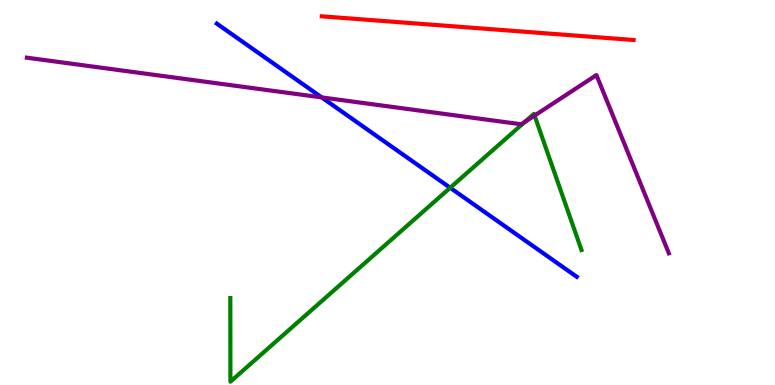[{'lines': ['blue', 'red'], 'intersections': []}, {'lines': ['green', 'red'], 'intersections': []}, {'lines': ['purple', 'red'], 'intersections': []}, {'lines': ['blue', 'green'], 'intersections': [{'x': 5.81, 'y': 5.12}]}, {'lines': ['blue', 'purple'], 'intersections': [{'x': 4.15, 'y': 7.47}]}, {'lines': ['green', 'purple'], 'intersections': [{'x': 6.77, 'y': 6.83}, {'x': 6.9, 'y': 7.0}]}]